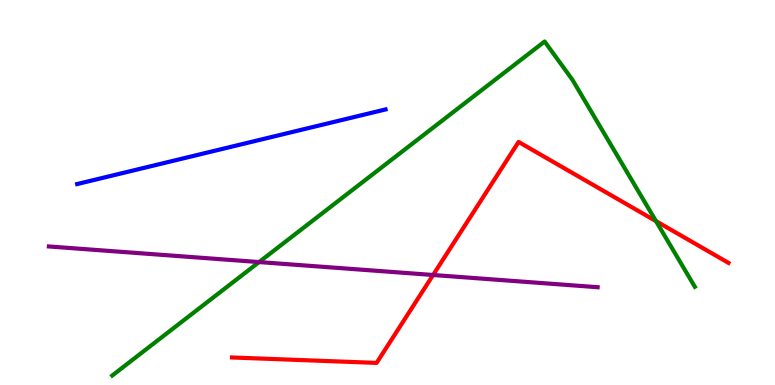[{'lines': ['blue', 'red'], 'intersections': []}, {'lines': ['green', 'red'], 'intersections': [{'x': 8.46, 'y': 4.26}]}, {'lines': ['purple', 'red'], 'intersections': [{'x': 5.59, 'y': 2.86}]}, {'lines': ['blue', 'green'], 'intersections': []}, {'lines': ['blue', 'purple'], 'intersections': []}, {'lines': ['green', 'purple'], 'intersections': [{'x': 3.34, 'y': 3.19}]}]